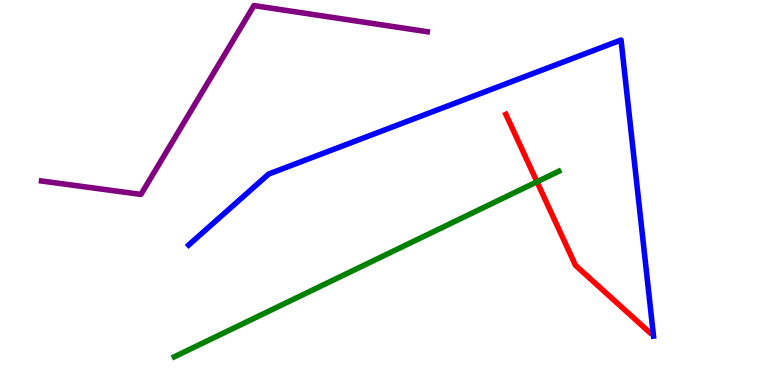[{'lines': ['blue', 'red'], 'intersections': []}, {'lines': ['green', 'red'], 'intersections': [{'x': 6.93, 'y': 5.28}]}, {'lines': ['purple', 'red'], 'intersections': []}, {'lines': ['blue', 'green'], 'intersections': []}, {'lines': ['blue', 'purple'], 'intersections': []}, {'lines': ['green', 'purple'], 'intersections': []}]